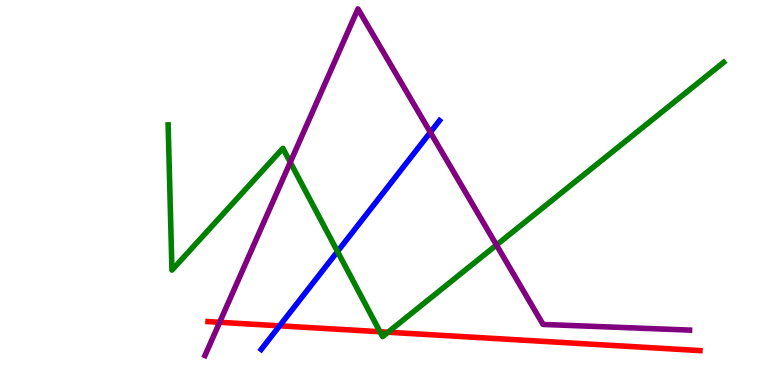[{'lines': ['blue', 'red'], 'intersections': [{'x': 3.61, 'y': 1.54}]}, {'lines': ['green', 'red'], 'intersections': [{'x': 4.9, 'y': 1.38}, {'x': 5.01, 'y': 1.37}]}, {'lines': ['purple', 'red'], 'intersections': [{'x': 2.83, 'y': 1.63}]}, {'lines': ['blue', 'green'], 'intersections': [{'x': 4.35, 'y': 3.47}]}, {'lines': ['blue', 'purple'], 'intersections': [{'x': 5.55, 'y': 6.56}]}, {'lines': ['green', 'purple'], 'intersections': [{'x': 3.75, 'y': 5.78}, {'x': 6.41, 'y': 3.64}]}]